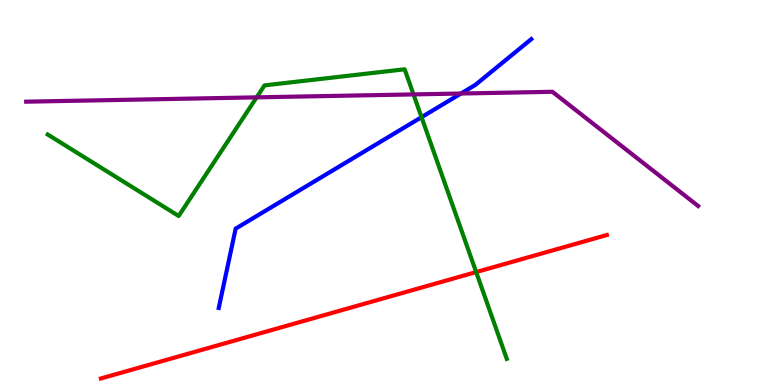[{'lines': ['blue', 'red'], 'intersections': []}, {'lines': ['green', 'red'], 'intersections': [{'x': 6.14, 'y': 2.93}]}, {'lines': ['purple', 'red'], 'intersections': []}, {'lines': ['blue', 'green'], 'intersections': [{'x': 5.44, 'y': 6.96}]}, {'lines': ['blue', 'purple'], 'intersections': [{'x': 5.95, 'y': 7.57}]}, {'lines': ['green', 'purple'], 'intersections': [{'x': 3.31, 'y': 7.47}, {'x': 5.34, 'y': 7.55}]}]